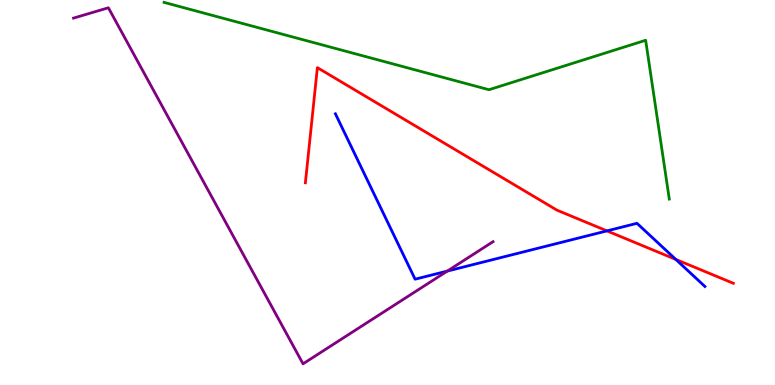[{'lines': ['blue', 'red'], 'intersections': [{'x': 7.83, 'y': 4.0}, {'x': 8.72, 'y': 3.26}]}, {'lines': ['green', 'red'], 'intersections': []}, {'lines': ['purple', 'red'], 'intersections': []}, {'lines': ['blue', 'green'], 'intersections': []}, {'lines': ['blue', 'purple'], 'intersections': [{'x': 5.77, 'y': 2.96}]}, {'lines': ['green', 'purple'], 'intersections': []}]